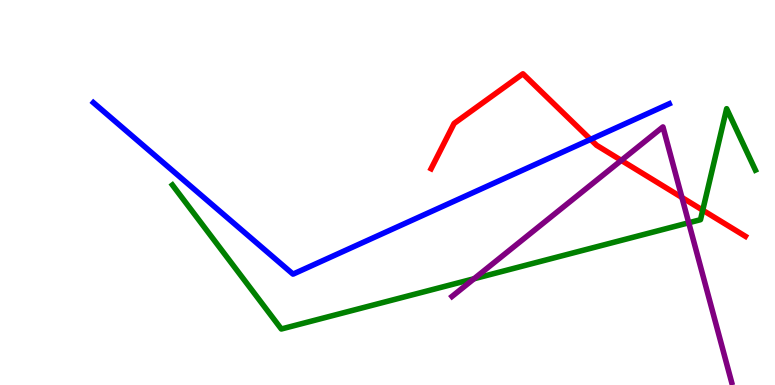[{'lines': ['blue', 'red'], 'intersections': [{'x': 7.62, 'y': 6.38}]}, {'lines': ['green', 'red'], 'intersections': [{'x': 9.07, 'y': 4.54}]}, {'lines': ['purple', 'red'], 'intersections': [{'x': 8.02, 'y': 5.83}, {'x': 8.8, 'y': 4.87}]}, {'lines': ['blue', 'green'], 'intersections': []}, {'lines': ['blue', 'purple'], 'intersections': []}, {'lines': ['green', 'purple'], 'intersections': [{'x': 6.12, 'y': 2.76}, {'x': 8.89, 'y': 4.21}]}]